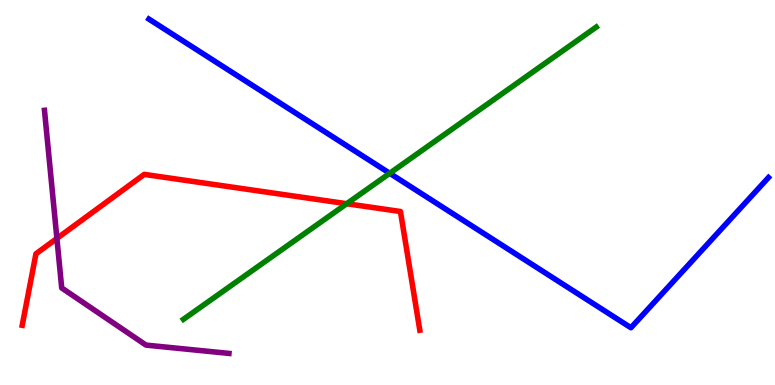[{'lines': ['blue', 'red'], 'intersections': []}, {'lines': ['green', 'red'], 'intersections': [{'x': 4.47, 'y': 4.71}]}, {'lines': ['purple', 'red'], 'intersections': [{'x': 0.734, 'y': 3.81}]}, {'lines': ['blue', 'green'], 'intersections': [{'x': 5.03, 'y': 5.5}]}, {'lines': ['blue', 'purple'], 'intersections': []}, {'lines': ['green', 'purple'], 'intersections': []}]